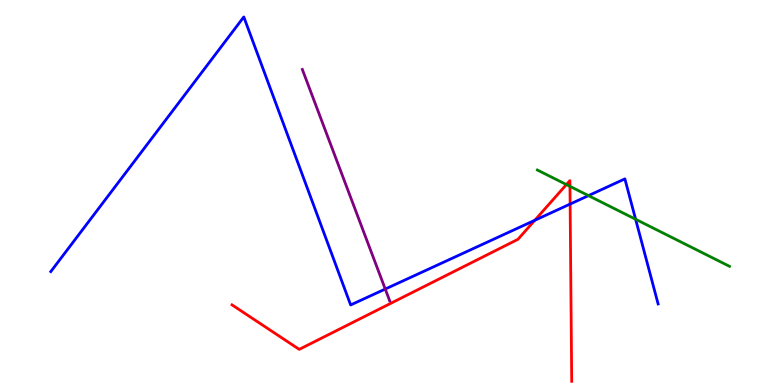[{'lines': ['blue', 'red'], 'intersections': [{'x': 6.9, 'y': 4.28}, {'x': 7.36, 'y': 4.7}]}, {'lines': ['green', 'red'], 'intersections': [{'x': 7.31, 'y': 5.21}, {'x': 7.35, 'y': 5.16}]}, {'lines': ['purple', 'red'], 'intersections': []}, {'lines': ['blue', 'green'], 'intersections': [{'x': 7.59, 'y': 4.92}, {'x': 8.2, 'y': 4.3}]}, {'lines': ['blue', 'purple'], 'intersections': [{'x': 4.97, 'y': 2.49}]}, {'lines': ['green', 'purple'], 'intersections': []}]